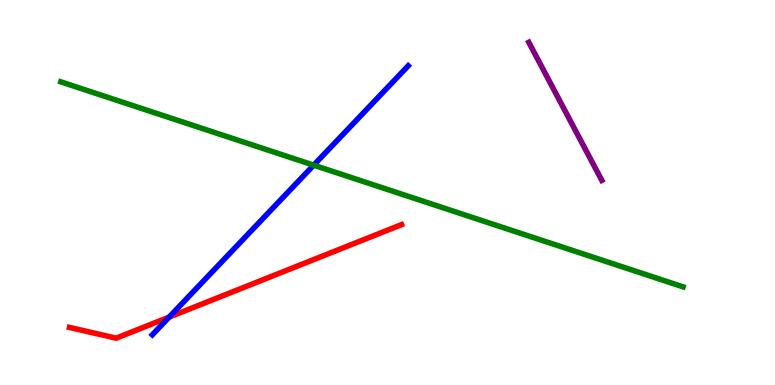[{'lines': ['blue', 'red'], 'intersections': [{'x': 2.18, 'y': 1.76}]}, {'lines': ['green', 'red'], 'intersections': []}, {'lines': ['purple', 'red'], 'intersections': []}, {'lines': ['blue', 'green'], 'intersections': [{'x': 4.05, 'y': 5.71}]}, {'lines': ['blue', 'purple'], 'intersections': []}, {'lines': ['green', 'purple'], 'intersections': []}]